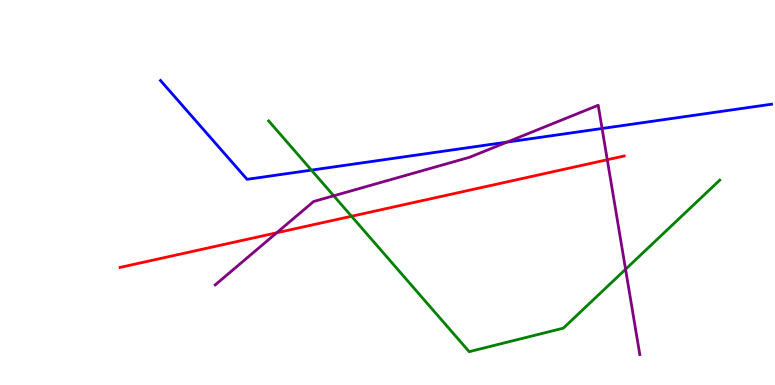[{'lines': ['blue', 'red'], 'intersections': []}, {'lines': ['green', 'red'], 'intersections': [{'x': 4.54, 'y': 4.38}]}, {'lines': ['purple', 'red'], 'intersections': [{'x': 3.57, 'y': 3.95}, {'x': 7.84, 'y': 5.85}]}, {'lines': ['blue', 'green'], 'intersections': [{'x': 4.02, 'y': 5.58}]}, {'lines': ['blue', 'purple'], 'intersections': [{'x': 6.54, 'y': 6.31}, {'x': 7.77, 'y': 6.66}]}, {'lines': ['green', 'purple'], 'intersections': [{'x': 4.31, 'y': 4.91}, {'x': 8.07, 'y': 3.01}]}]